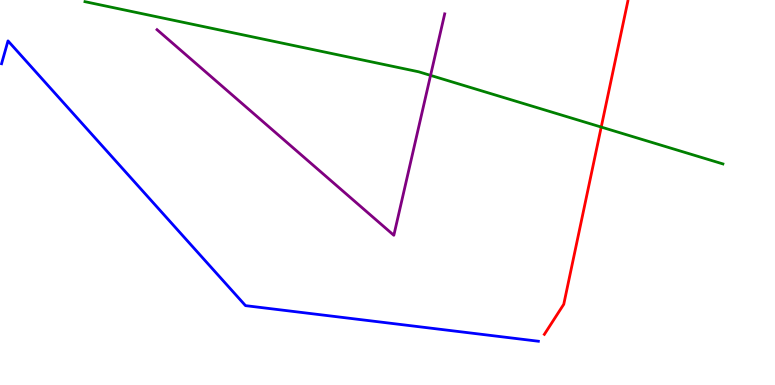[{'lines': ['blue', 'red'], 'intersections': []}, {'lines': ['green', 'red'], 'intersections': [{'x': 7.76, 'y': 6.7}]}, {'lines': ['purple', 'red'], 'intersections': []}, {'lines': ['blue', 'green'], 'intersections': []}, {'lines': ['blue', 'purple'], 'intersections': []}, {'lines': ['green', 'purple'], 'intersections': [{'x': 5.56, 'y': 8.04}]}]